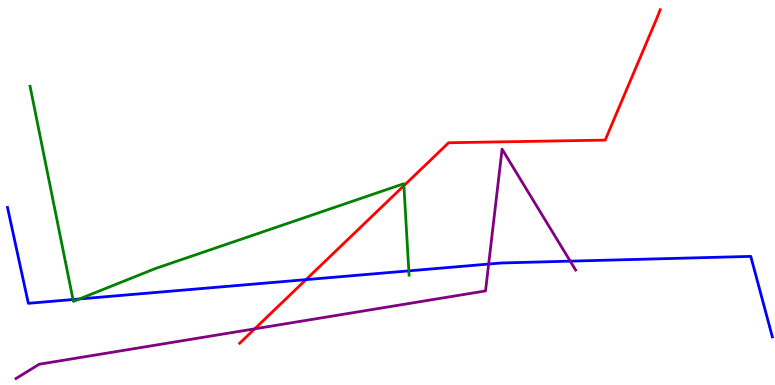[{'lines': ['blue', 'red'], 'intersections': [{'x': 3.95, 'y': 2.74}]}, {'lines': ['green', 'red'], 'intersections': [{'x': 5.21, 'y': 5.18}]}, {'lines': ['purple', 'red'], 'intersections': [{'x': 3.29, 'y': 1.46}]}, {'lines': ['blue', 'green'], 'intersections': [{'x': 0.942, 'y': 2.22}, {'x': 1.02, 'y': 2.23}, {'x': 5.28, 'y': 2.96}]}, {'lines': ['blue', 'purple'], 'intersections': [{'x': 6.31, 'y': 3.14}, {'x': 7.36, 'y': 3.22}]}, {'lines': ['green', 'purple'], 'intersections': []}]